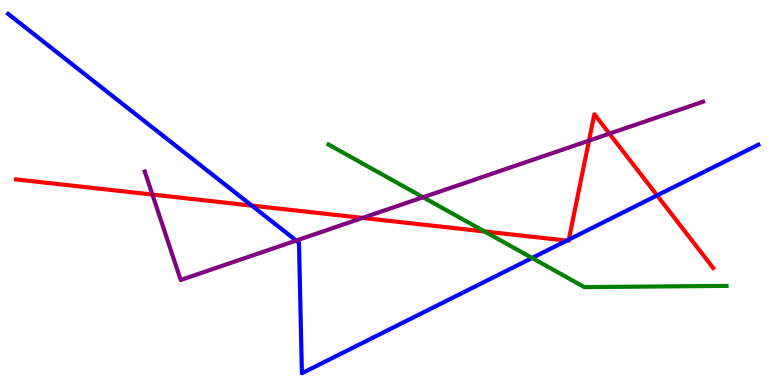[{'lines': ['blue', 'red'], 'intersections': [{'x': 3.25, 'y': 4.66}, {'x': 7.31, 'y': 3.75}, {'x': 7.34, 'y': 3.78}, {'x': 8.48, 'y': 4.92}]}, {'lines': ['green', 'red'], 'intersections': [{'x': 6.25, 'y': 3.99}]}, {'lines': ['purple', 'red'], 'intersections': [{'x': 1.97, 'y': 4.95}, {'x': 4.68, 'y': 4.34}, {'x': 7.6, 'y': 6.35}, {'x': 7.86, 'y': 6.53}]}, {'lines': ['blue', 'green'], 'intersections': [{'x': 6.87, 'y': 3.3}]}, {'lines': ['blue', 'purple'], 'intersections': [{'x': 3.82, 'y': 3.75}]}, {'lines': ['green', 'purple'], 'intersections': [{'x': 5.46, 'y': 4.88}]}]